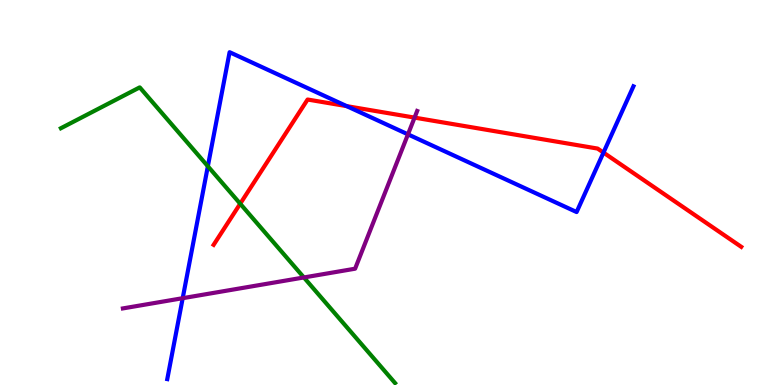[{'lines': ['blue', 'red'], 'intersections': [{'x': 4.47, 'y': 7.24}, {'x': 7.79, 'y': 6.04}]}, {'lines': ['green', 'red'], 'intersections': [{'x': 3.1, 'y': 4.71}]}, {'lines': ['purple', 'red'], 'intersections': [{'x': 5.35, 'y': 6.95}]}, {'lines': ['blue', 'green'], 'intersections': [{'x': 2.68, 'y': 5.68}]}, {'lines': ['blue', 'purple'], 'intersections': [{'x': 2.36, 'y': 2.25}, {'x': 5.26, 'y': 6.51}]}, {'lines': ['green', 'purple'], 'intersections': [{'x': 3.92, 'y': 2.79}]}]